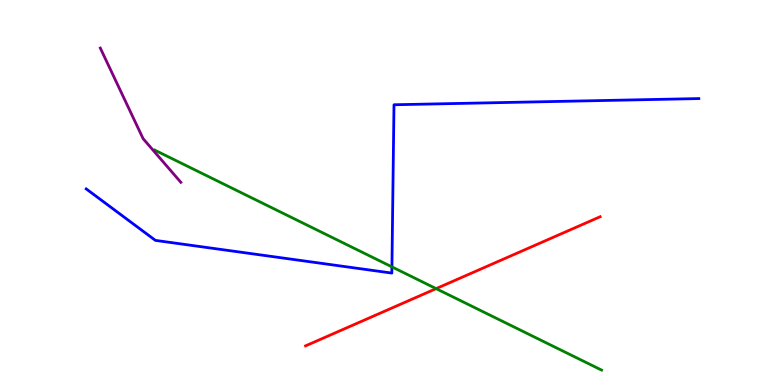[{'lines': ['blue', 'red'], 'intersections': []}, {'lines': ['green', 'red'], 'intersections': [{'x': 5.63, 'y': 2.5}]}, {'lines': ['purple', 'red'], 'intersections': []}, {'lines': ['blue', 'green'], 'intersections': [{'x': 5.06, 'y': 3.07}]}, {'lines': ['blue', 'purple'], 'intersections': []}, {'lines': ['green', 'purple'], 'intersections': []}]